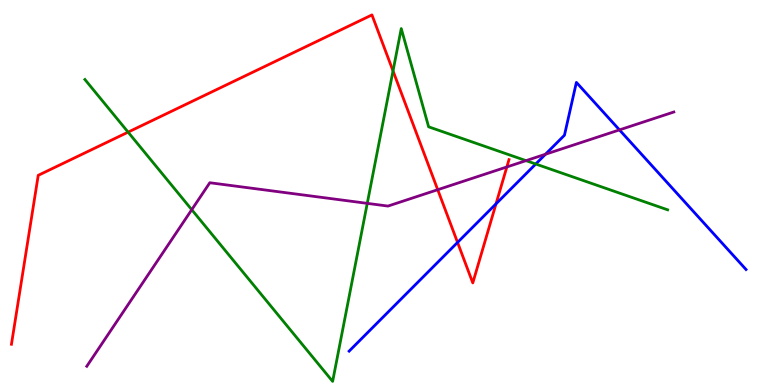[{'lines': ['blue', 'red'], 'intersections': [{'x': 5.9, 'y': 3.7}, {'x': 6.4, 'y': 4.71}]}, {'lines': ['green', 'red'], 'intersections': [{'x': 1.65, 'y': 6.57}, {'x': 5.07, 'y': 8.16}]}, {'lines': ['purple', 'red'], 'intersections': [{'x': 5.65, 'y': 5.07}, {'x': 6.54, 'y': 5.66}]}, {'lines': ['blue', 'green'], 'intersections': [{'x': 6.91, 'y': 5.74}]}, {'lines': ['blue', 'purple'], 'intersections': [{'x': 7.04, 'y': 5.99}, {'x': 7.99, 'y': 6.63}]}, {'lines': ['green', 'purple'], 'intersections': [{'x': 2.47, 'y': 4.55}, {'x': 4.74, 'y': 4.72}, {'x': 6.79, 'y': 5.83}]}]